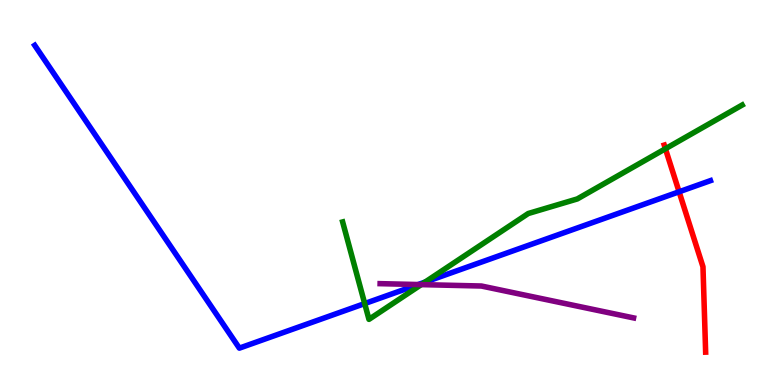[{'lines': ['blue', 'red'], 'intersections': [{'x': 8.76, 'y': 5.02}]}, {'lines': ['green', 'red'], 'intersections': [{'x': 8.59, 'y': 6.14}]}, {'lines': ['purple', 'red'], 'intersections': []}, {'lines': ['blue', 'green'], 'intersections': [{'x': 4.71, 'y': 2.11}, {'x': 5.48, 'y': 2.67}]}, {'lines': ['blue', 'purple'], 'intersections': [{'x': 5.4, 'y': 2.61}]}, {'lines': ['green', 'purple'], 'intersections': [{'x': 5.44, 'y': 2.61}]}]